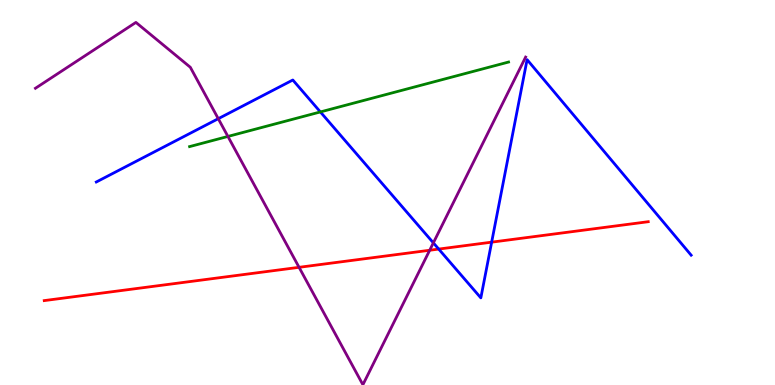[{'lines': ['blue', 'red'], 'intersections': [{'x': 5.66, 'y': 3.53}, {'x': 6.34, 'y': 3.71}]}, {'lines': ['green', 'red'], 'intersections': []}, {'lines': ['purple', 'red'], 'intersections': [{'x': 3.86, 'y': 3.06}, {'x': 5.54, 'y': 3.5}]}, {'lines': ['blue', 'green'], 'intersections': [{'x': 4.13, 'y': 7.09}]}, {'lines': ['blue', 'purple'], 'intersections': [{'x': 2.82, 'y': 6.92}, {'x': 5.59, 'y': 3.69}]}, {'lines': ['green', 'purple'], 'intersections': [{'x': 2.94, 'y': 6.46}]}]